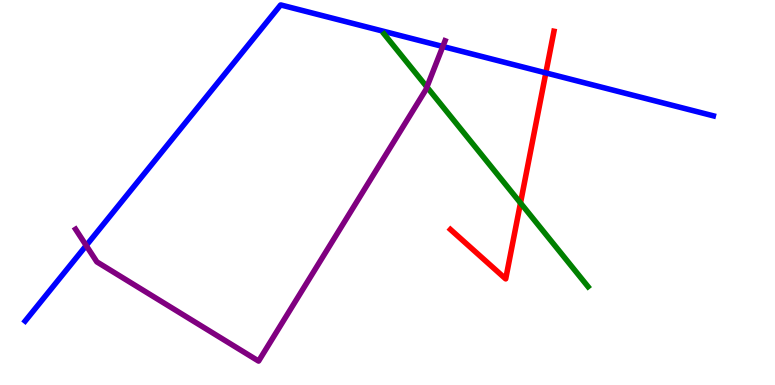[{'lines': ['blue', 'red'], 'intersections': [{'x': 7.04, 'y': 8.11}]}, {'lines': ['green', 'red'], 'intersections': [{'x': 6.72, 'y': 4.73}]}, {'lines': ['purple', 'red'], 'intersections': []}, {'lines': ['blue', 'green'], 'intersections': []}, {'lines': ['blue', 'purple'], 'intersections': [{'x': 1.11, 'y': 3.62}, {'x': 5.71, 'y': 8.79}]}, {'lines': ['green', 'purple'], 'intersections': [{'x': 5.51, 'y': 7.74}]}]